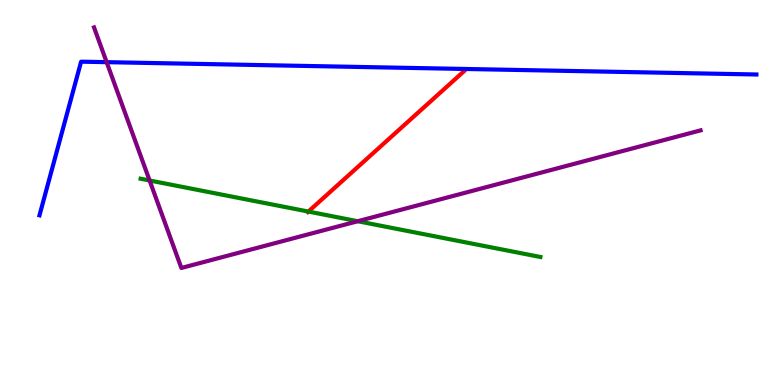[{'lines': ['blue', 'red'], 'intersections': []}, {'lines': ['green', 'red'], 'intersections': [{'x': 3.98, 'y': 4.5}]}, {'lines': ['purple', 'red'], 'intersections': []}, {'lines': ['blue', 'green'], 'intersections': []}, {'lines': ['blue', 'purple'], 'intersections': [{'x': 1.38, 'y': 8.39}]}, {'lines': ['green', 'purple'], 'intersections': [{'x': 1.93, 'y': 5.31}, {'x': 4.62, 'y': 4.25}]}]